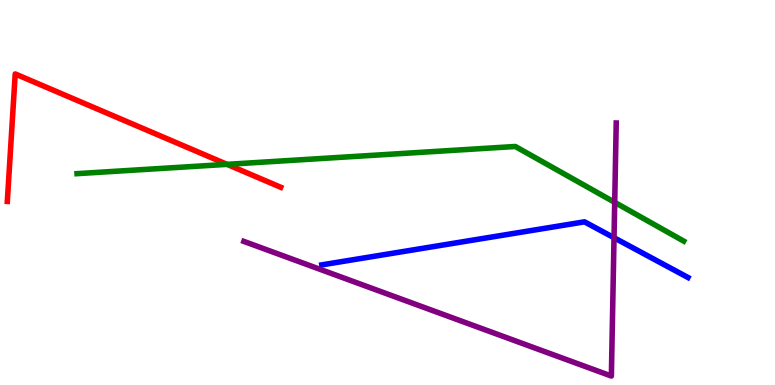[{'lines': ['blue', 'red'], 'intersections': []}, {'lines': ['green', 'red'], 'intersections': [{'x': 2.93, 'y': 5.73}]}, {'lines': ['purple', 'red'], 'intersections': []}, {'lines': ['blue', 'green'], 'intersections': []}, {'lines': ['blue', 'purple'], 'intersections': [{'x': 7.92, 'y': 3.83}]}, {'lines': ['green', 'purple'], 'intersections': [{'x': 7.93, 'y': 4.74}]}]